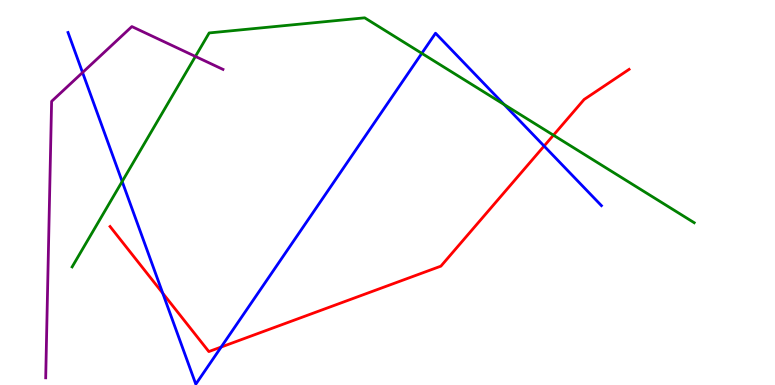[{'lines': ['blue', 'red'], 'intersections': [{'x': 2.1, 'y': 2.38}, {'x': 2.85, 'y': 0.986}, {'x': 7.02, 'y': 6.21}]}, {'lines': ['green', 'red'], 'intersections': [{'x': 7.14, 'y': 6.49}]}, {'lines': ['purple', 'red'], 'intersections': []}, {'lines': ['blue', 'green'], 'intersections': [{'x': 1.58, 'y': 5.29}, {'x': 5.44, 'y': 8.61}, {'x': 6.51, 'y': 7.28}]}, {'lines': ['blue', 'purple'], 'intersections': [{'x': 1.07, 'y': 8.12}]}, {'lines': ['green', 'purple'], 'intersections': [{'x': 2.52, 'y': 8.53}]}]